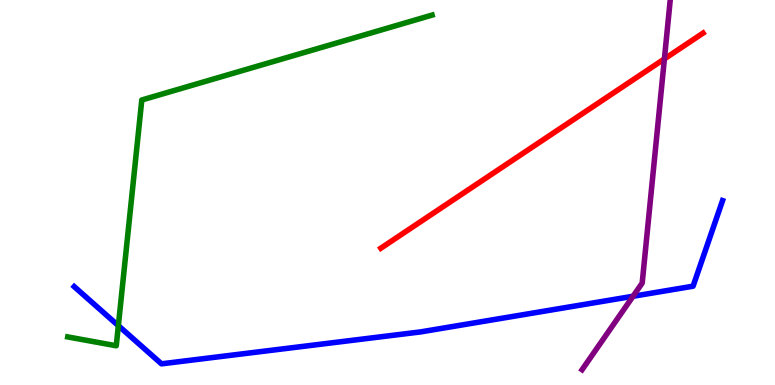[{'lines': ['blue', 'red'], 'intersections': []}, {'lines': ['green', 'red'], 'intersections': []}, {'lines': ['purple', 'red'], 'intersections': [{'x': 8.57, 'y': 8.47}]}, {'lines': ['blue', 'green'], 'intersections': [{'x': 1.53, 'y': 1.54}]}, {'lines': ['blue', 'purple'], 'intersections': [{'x': 8.17, 'y': 2.3}]}, {'lines': ['green', 'purple'], 'intersections': []}]